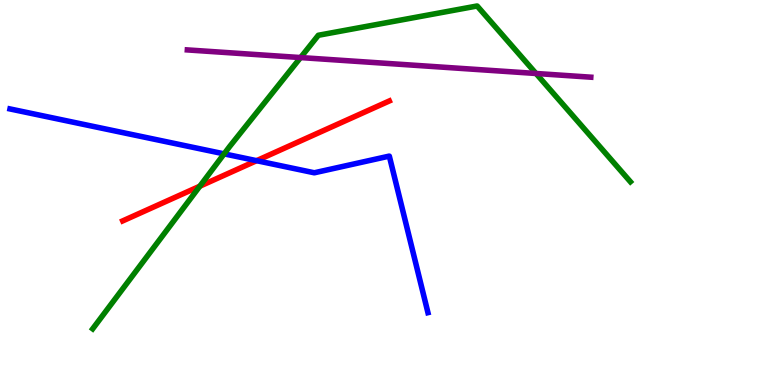[{'lines': ['blue', 'red'], 'intersections': [{'x': 3.31, 'y': 5.83}]}, {'lines': ['green', 'red'], 'intersections': [{'x': 2.58, 'y': 5.16}]}, {'lines': ['purple', 'red'], 'intersections': []}, {'lines': ['blue', 'green'], 'intersections': [{'x': 2.89, 'y': 6.0}]}, {'lines': ['blue', 'purple'], 'intersections': []}, {'lines': ['green', 'purple'], 'intersections': [{'x': 3.88, 'y': 8.5}, {'x': 6.92, 'y': 8.09}]}]